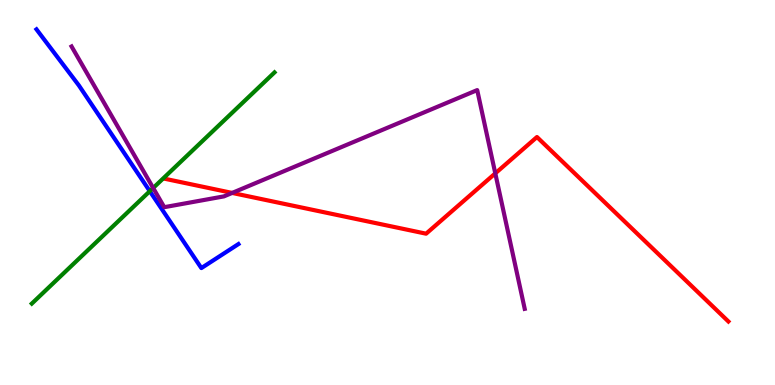[{'lines': ['blue', 'red'], 'intersections': []}, {'lines': ['green', 'red'], 'intersections': []}, {'lines': ['purple', 'red'], 'intersections': [{'x': 3.0, 'y': 4.99}, {'x': 6.39, 'y': 5.5}]}, {'lines': ['blue', 'green'], 'intersections': [{'x': 1.93, 'y': 5.03}]}, {'lines': ['blue', 'purple'], 'intersections': []}, {'lines': ['green', 'purple'], 'intersections': [{'x': 1.98, 'y': 5.12}]}]